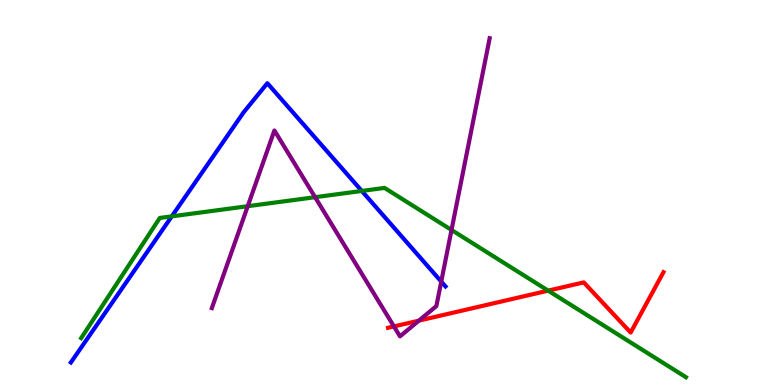[{'lines': ['blue', 'red'], 'intersections': []}, {'lines': ['green', 'red'], 'intersections': [{'x': 7.07, 'y': 2.45}]}, {'lines': ['purple', 'red'], 'intersections': [{'x': 5.08, 'y': 1.52}, {'x': 5.41, 'y': 1.67}]}, {'lines': ['blue', 'green'], 'intersections': [{'x': 2.22, 'y': 4.38}, {'x': 4.67, 'y': 5.04}]}, {'lines': ['blue', 'purple'], 'intersections': [{'x': 5.69, 'y': 2.69}]}, {'lines': ['green', 'purple'], 'intersections': [{'x': 3.2, 'y': 4.64}, {'x': 4.07, 'y': 4.88}, {'x': 5.83, 'y': 4.03}]}]